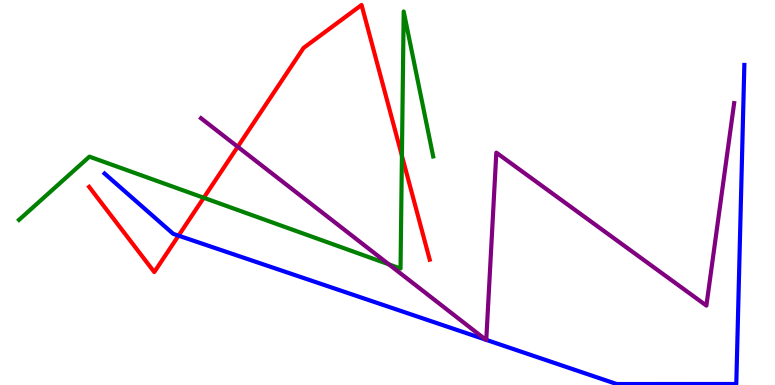[{'lines': ['blue', 'red'], 'intersections': [{'x': 2.3, 'y': 3.88}]}, {'lines': ['green', 'red'], 'intersections': [{'x': 2.63, 'y': 4.86}, {'x': 5.19, 'y': 5.95}]}, {'lines': ['purple', 'red'], 'intersections': [{'x': 3.07, 'y': 6.19}]}, {'lines': ['blue', 'green'], 'intersections': []}, {'lines': ['blue', 'purple'], 'intersections': [{'x': 6.27, 'y': 1.18}, {'x': 6.27, 'y': 1.17}]}, {'lines': ['green', 'purple'], 'intersections': [{'x': 5.02, 'y': 3.13}]}]